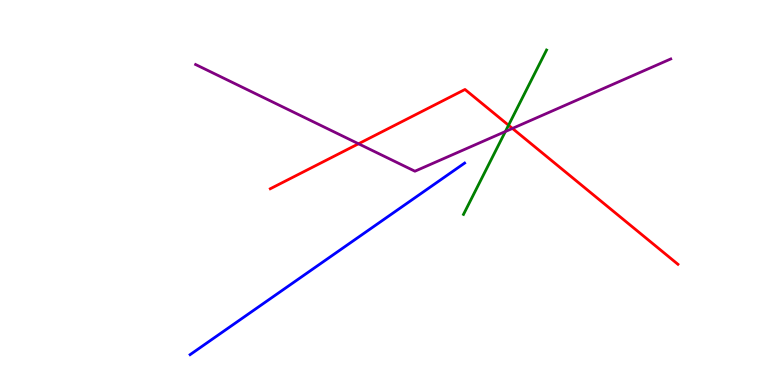[{'lines': ['blue', 'red'], 'intersections': []}, {'lines': ['green', 'red'], 'intersections': [{'x': 6.56, 'y': 6.75}]}, {'lines': ['purple', 'red'], 'intersections': [{'x': 4.63, 'y': 6.27}, {'x': 6.61, 'y': 6.66}]}, {'lines': ['blue', 'green'], 'intersections': []}, {'lines': ['blue', 'purple'], 'intersections': []}, {'lines': ['green', 'purple'], 'intersections': [{'x': 6.52, 'y': 6.58}]}]